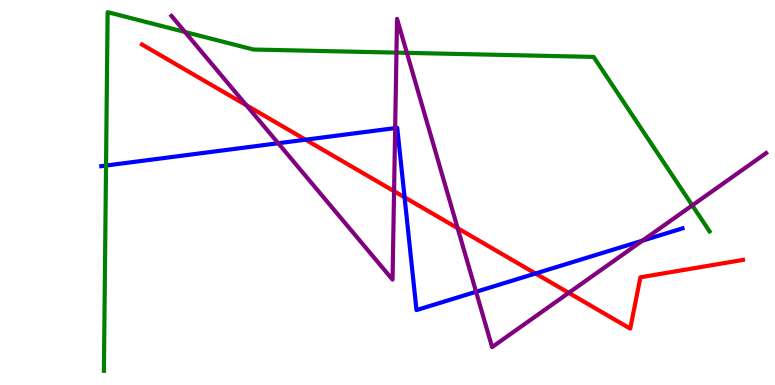[{'lines': ['blue', 'red'], 'intersections': [{'x': 3.94, 'y': 6.37}, {'x': 5.22, 'y': 4.88}, {'x': 6.91, 'y': 2.9}]}, {'lines': ['green', 'red'], 'intersections': []}, {'lines': ['purple', 'red'], 'intersections': [{'x': 3.18, 'y': 7.27}, {'x': 5.08, 'y': 5.03}, {'x': 5.91, 'y': 4.07}, {'x': 7.34, 'y': 2.39}]}, {'lines': ['blue', 'green'], 'intersections': [{'x': 1.37, 'y': 5.7}]}, {'lines': ['blue', 'purple'], 'intersections': [{'x': 3.59, 'y': 6.28}, {'x': 5.1, 'y': 6.67}, {'x': 6.14, 'y': 2.42}, {'x': 8.29, 'y': 3.75}]}, {'lines': ['green', 'purple'], 'intersections': [{'x': 2.39, 'y': 9.17}, {'x': 5.12, 'y': 8.63}, {'x': 5.25, 'y': 8.63}, {'x': 8.93, 'y': 4.67}]}]